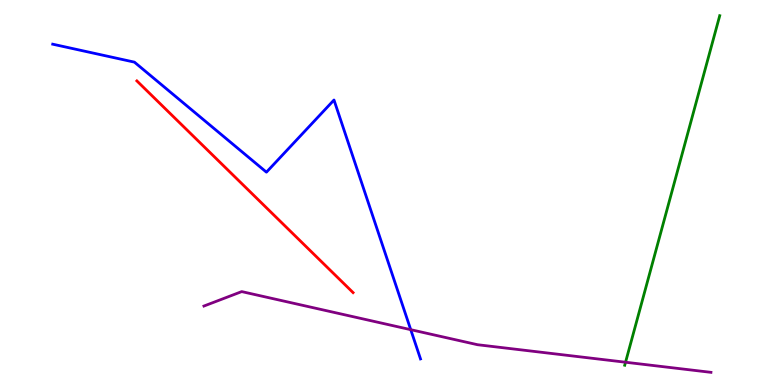[{'lines': ['blue', 'red'], 'intersections': []}, {'lines': ['green', 'red'], 'intersections': []}, {'lines': ['purple', 'red'], 'intersections': []}, {'lines': ['blue', 'green'], 'intersections': []}, {'lines': ['blue', 'purple'], 'intersections': [{'x': 5.3, 'y': 1.44}]}, {'lines': ['green', 'purple'], 'intersections': [{'x': 8.07, 'y': 0.591}]}]